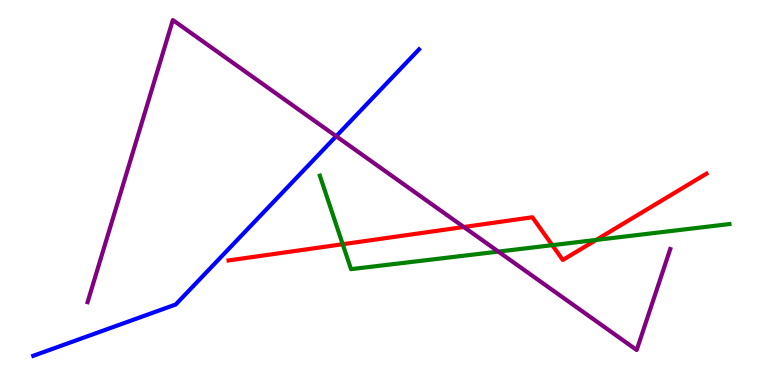[{'lines': ['blue', 'red'], 'intersections': []}, {'lines': ['green', 'red'], 'intersections': [{'x': 4.42, 'y': 3.66}, {'x': 7.13, 'y': 3.63}, {'x': 7.69, 'y': 3.77}]}, {'lines': ['purple', 'red'], 'intersections': [{'x': 5.98, 'y': 4.1}]}, {'lines': ['blue', 'green'], 'intersections': []}, {'lines': ['blue', 'purple'], 'intersections': [{'x': 4.34, 'y': 6.46}]}, {'lines': ['green', 'purple'], 'intersections': [{'x': 6.43, 'y': 3.47}]}]